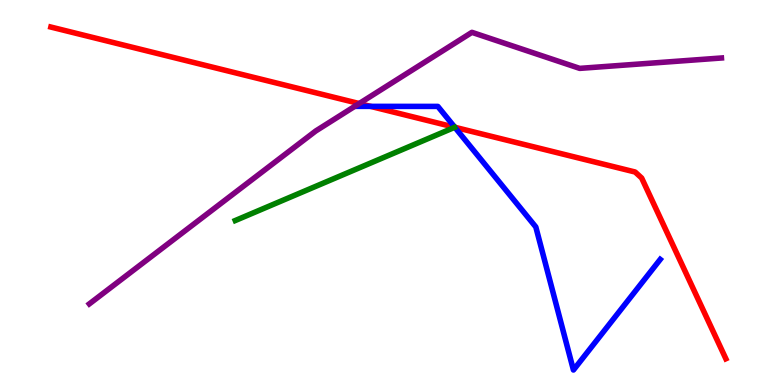[{'lines': ['blue', 'red'], 'intersections': [{'x': 4.78, 'y': 7.24}, {'x': 5.87, 'y': 6.69}]}, {'lines': ['green', 'red'], 'intersections': []}, {'lines': ['purple', 'red'], 'intersections': [{'x': 4.63, 'y': 7.31}]}, {'lines': ['blue', 'green'], 'intersections': []}, {'lines': ['blue', 'purple'], 'intersections': []}, {'lines': ['green', 'purple'], 'intersections': []}]